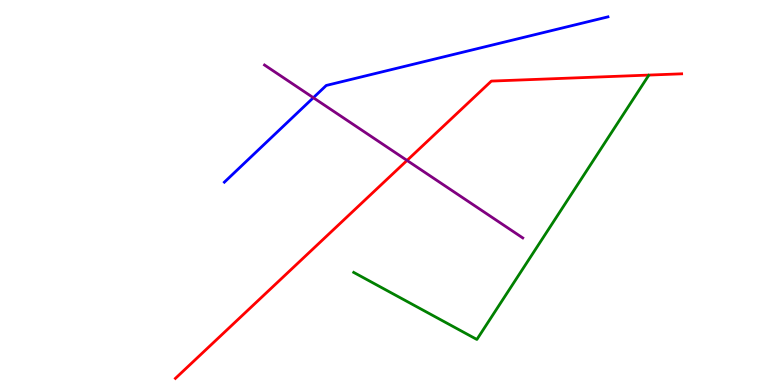[{'lines': ['blue', 'red'], 'intersections': []}, {'lines': ['green', 'red'], 'intersections': []}, {'lines': ['purple', 'red'], 'intersections': [{'x': 5.25, 'y': 5.83}]}, {'lines': ['blue', 'green'], 'intersections': []}, {'lines': ['blue', 'purple'], 'intersections': [{'x': 4.04, 'y': 7.46}]}, {'lines': ['green', 'purple'], 'intersections': []}]